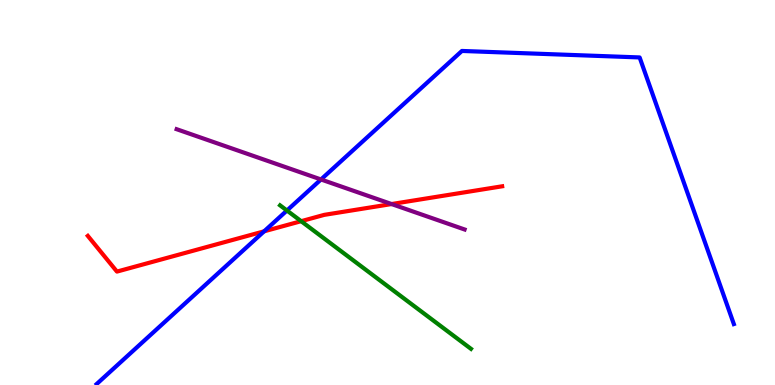[{'lines': ['blue', 'red'], 'intersections': [{'x': 3.41, 'y': 3.99}]}, {'lines': ['green', 'red'], 'intersections': [{'x': 3.89, 'y': 4.25}]}, {'lines': ['purple', 'red'], 'intersections': [{'x': 5.05, 'y': 4.7}]}, {'lines': ['blue', 'green'], 'intersections': [{'x': 3.7, 'y': 4.53}]}, {'lines': ['blue', 'purple'], 'intersections': [{'x': 4.14, 'y': 5.34}]}, {'lines': ['green', 'purple'], 'intersections': []}]